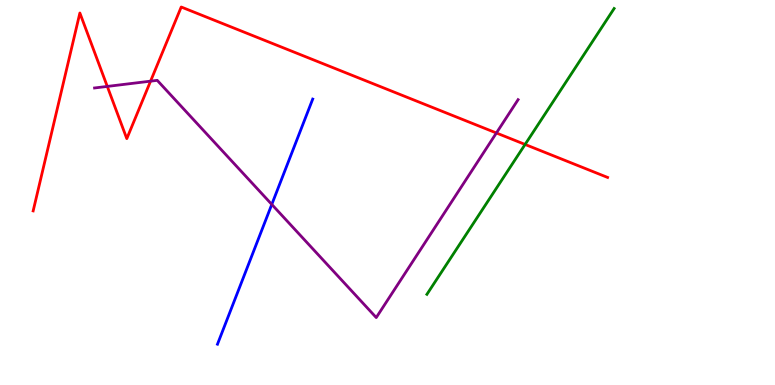[{'lines': ['blue', 'red'], 'intersections': []}, {'lines': ['green', 'red'], 'intersections': [{'x': 6.78, 'y': 6.25}]}, {'lines': ['purple', 'red'], 'intersections': [{'x': 1.38, 'y': 7.76}, {'x': 1.94, 'y': 7.89}, {'x': 6.41, 'y': 6.55}]}, {'lines': ['blue', 'green'], 'intersections': []}, {'lines': ['blue', 'purple'], 'intersections': [{'x': 3.51, 'y': 4.69}]}, {'lines': ['green', 'purple'], 'intersections': []}]